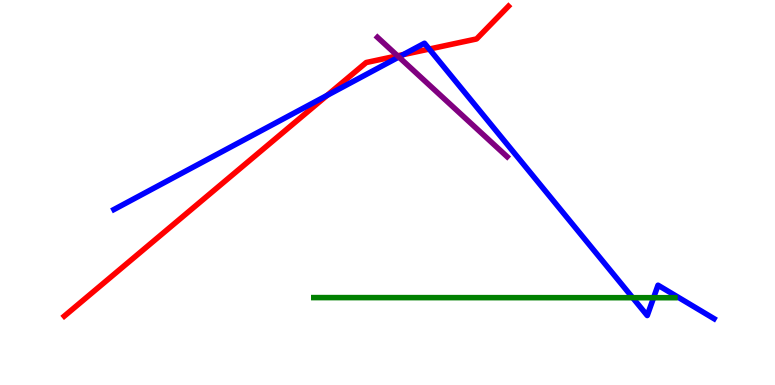[{'lines': ['blue', 'red'], 'intersections': [{'x': 4.22, 'y': 7.52}, {'x': 5.2, 'y': 8.58}, {'x': 5.54, 'y': 8.73}]}, {'lines': ['green', 'red'], 'intersections': []}, {'lines': ['purple', 'red'], 'intersections': [{'x': 5.13, 'y': 8.55}]}, {'lines': ['blue', 'green'], 'intersections': [{'x': 8.16, 'y': 2.27}, {'x': 8.43, 'y': 2.27}]}, {'lines': ['blue', 'purple'], 'intersections': [{'x': 5.15, 'y': 8.52}]}, {'lines': ['green', 'purple'], 'intersections': []}]